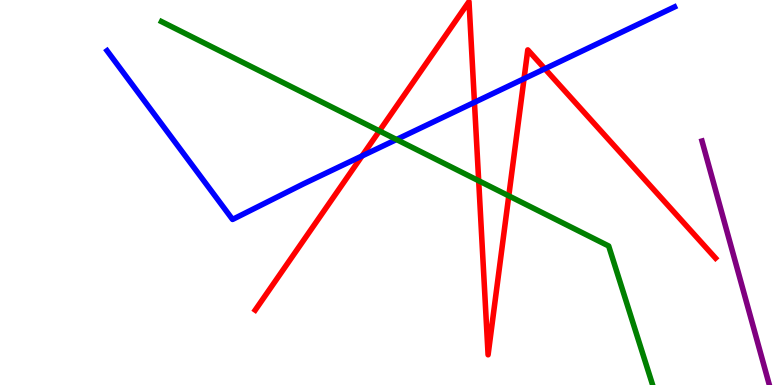[{'lines': ['blue', 'red'], 'intersections': [{'x': 4.67, 'y': 5.95}, {'x': 6.12, 'y': 7.34}, {'x': 6.76, 'y': 7.96}, {'x': 7.03, 'y': 8.21}]}, {'lines': ['green', 'red'], 'intersections': [{'x': 4.9, 'y': 6.6}, {'x': 6.18, 'y': 5.31}, {'x': 6.56, 'y': 4.91}]}, {'lines': ['purple', 'red'], 'intersections': []}, {'lines': ['blue', 'green'], 'intersections': [{'x': 5.12, 'y': 6.38}]}, {'lines': ['blue', 'purple'], 'intersections': []}, {'lines': ['green', 'purple'], 'intersections': []}]